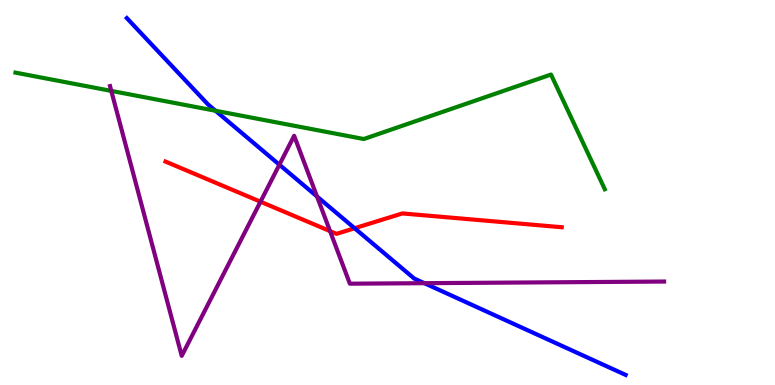[{'lines': ['blue', 'red'], 'intersections': [{'x': 4.58, 'y': 4.07}]}, {'lines': ['green', 'red'], 'intersections': []}, {'lines': ['purple', 'red'], 'intersections': [{'x': 3.36, 'y': 4.76}, {'x': 4.26, 'y': 4.0}]}, {'lines': ['blue', 'green'], 'intersections': [{'x': 2.78, 'y': 7.12}]}, {'lines': ['blue', 'purple'], 'intersections': [{'x': 3.61, 'y': 5.72}, {'x': 4.09, 'y': 4.9}, {'x': 5.48, 'y': 2.64}]}, {'lines': ['green', 'purple'], 'intersections': [{'x': 1.44, 'y': 7.64}]}]